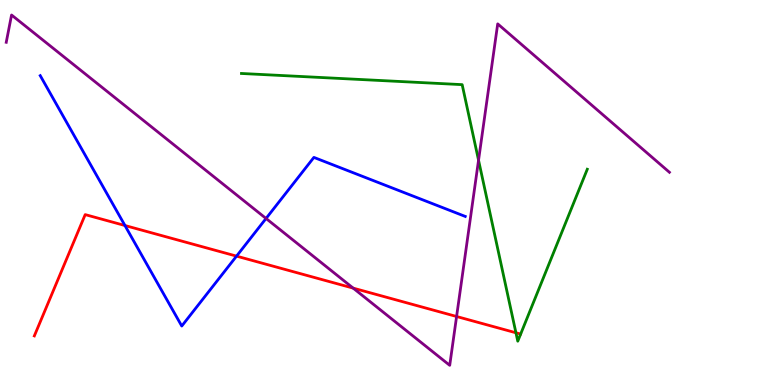[{'lines': ['blue', 'red'], 'intersections': [{'x': 1.61, 'y': 4.14}, {'x': 3.05, 'y': 3.35}]}, {'lines': ['green', 'red'], 'intersections': [{'x': 6.66, 'y': 1.36}]}, {'lines': ['purple', 'red'], 'intersections': [{'x': 4.56, 'y': 2.52}, {'x': 5.89, 'y': 1.78}]}, {'lines': ['blue', 'green'], 'intersections': []}, {'lines': ['blue', 'purple'], 'intersections': [{'x': 3.43, 'y': 4.33}]}, {'lines': ['green', 'purple'], 'intersections': [{'x': 6.17, 'y': 5.84}]}]